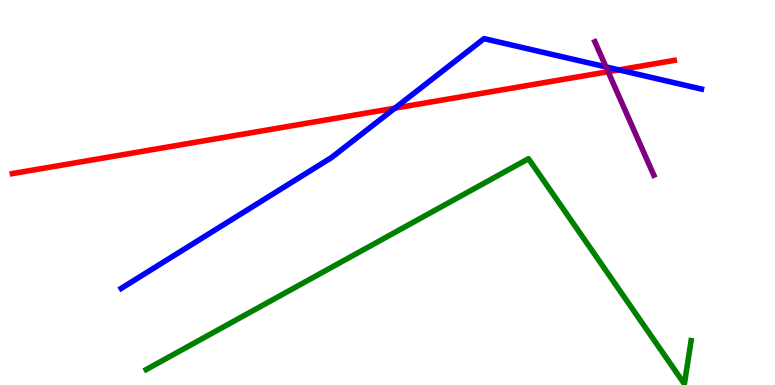[{'lines': ['blue', 'red'], 'intersections': [{'x': 5.09, 'y': 7.19}, {'x': 7.98, 'y': 8.18}]}, {'lines': ['green', 'red'], 'intersections': []}, {'lines': ['purple', 'red'], 'intersections': [{'x': 7.85, 'y': 8.14}]}, {'lines': ['blue', 'green'], 'intersections': []}, {'lines': ['blue', 'purple'], 'intersections': [{'x': 7.82, 'y': 8.26}]}, {'lines': ['green', 'purple'], 'intersections': []}]